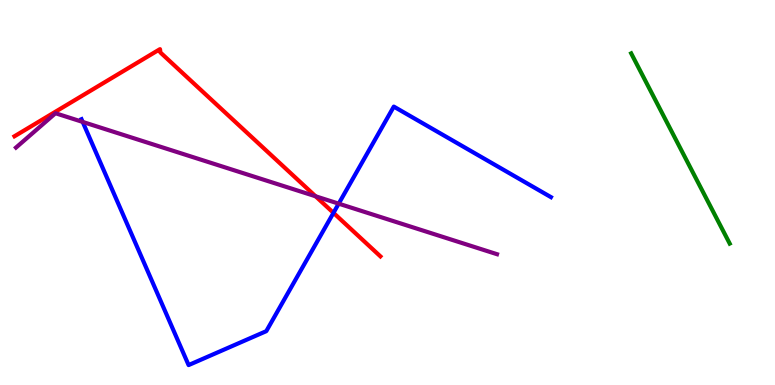[{'lines': ['blue', 'red'], 'intersections': [{'x': 4.3, 'y': 4.47}]}, {'lines': ['green', 'red'], 'intersections': []}, {'lines': ['purple', 'red'], 'intersections': [{'x': 4.07, 'y': 4.9}]}, {'lines': ['blue', 'green'], 'intersections': []}, {'lines': ['blue', 'purple'], 'intersections': [{'x': 1.07, 'y': 6.83}, {'x': 4.37, 'y': 4.71}]}, {'lines': ['green', 'purple'], 'intersections': []}]